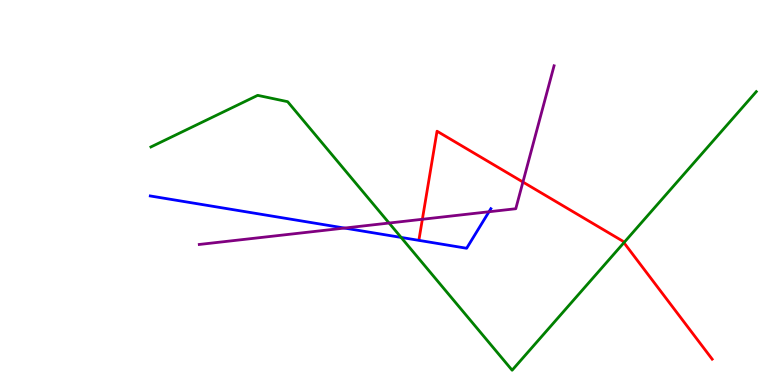[{'lines': ['blue', 'red'], 'intersections': []}, {'lines': ['green', 'red'], 'intersections': [{'x': 8.05, 'y': 3.7}]}, {'lines': ['purple', 'red'], 'intersections': [{'x': 5.45, 'y': 4.3}, {'x': 6.75, 'y': 5.27}]}, {'lines': ['blue', 'green'], 'intersections': [{'x': 5.18, 'y': 3.83}]}, {'lines': ['blue', 'purple'], 'intersections': [{'x': 4.45, 'y': 4.08}, {'x': 6.31, 'y': 4.5}]}, {'lines': ['green', 'purple'], 'intersections': [{'x': 5.02, 'y': 4.21}]}]